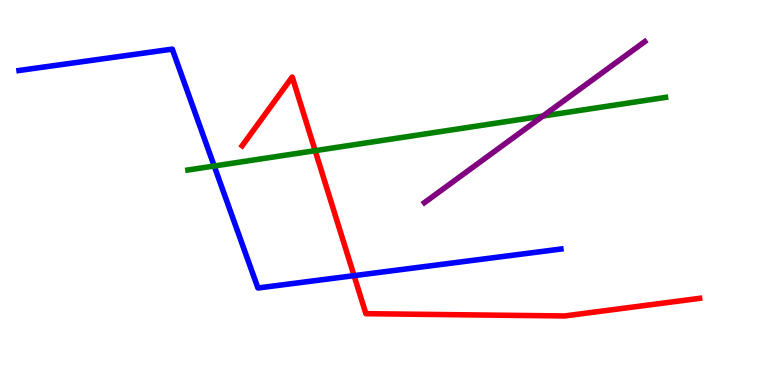[{'lines': ['blue', 'red'], 'intersections': [{'x': 4.57, 'y': 2.84}]}, {'lines': ['green', 'red'], 'intersections': [{'x': 4.07, 'y': 6.09}]}, {'lines': ['purple', 'red'], 'intersections': []}, {'lines': ['blue', 'green'], 'intersections': [{'x': 2.76, 'y': 5.69}]}, {'lines': ['blue', 'purple'], 'intersections': []}, {'lines': ['green', 'purple'], 'intersections': [{'x': 7.01, 'y': 6.99}]}]